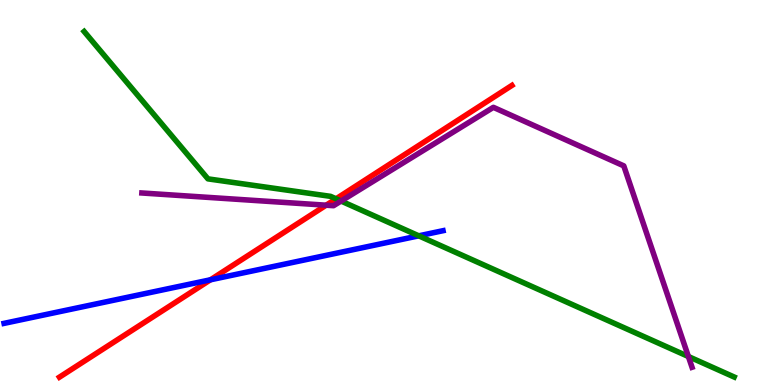[{'lines': ['blue', 'red'], 'intersections': [{'x': 2.72, 'y': 2.73}]}, {'lines': ['green', 'red'], 'intersections': [{'x': 4.34, 'y': 4.84}]}, {'lines': ['purple', 'red'], 'intersections': [{'x': 4.21, 'y': 4.67}]}, {'lines': ['blue', 'green'], 'intersections': [{'x': 5.4, 'y': 3.87}]}, {'lines': ['blue', 'purple'], 'intersections': []}, {'lines': ['green', 'purple'], 'intersections': [{'x': 4.4, 'y': 4.78}, {'x': 8.88, 'y': 0.74}]}]